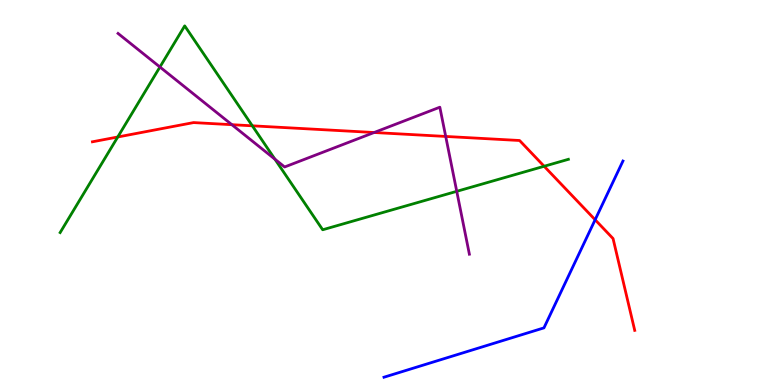[{'lines': ['blue', 'red'], 'intersections': [{'x': 7.68, 'y': 4.29}]}, {'lines': ['green', 'red'], 'intersections': [{'x': 1.52, 'y': 6.44}, {'x': 3.26, 'y': 6.73}, {'x': 7.02, 'y': 5.68}]}, {'lines': ['purple', 'red'], 'intersections': [{'x': 2.99, 'y': 6.76}, {'x': 4.83, 'y': 6.56}, {'x': 5.75, 'y': 6.46}]}, {'lines': ['blue', 'green'], 'intersections': []}, {'lines': ['blue', 'purple'], 'intersections': []}, {'lines': ['green', 'purple'], 'intersections': [{'x': 2.06, 'y': 8.26}, {'x': 3.55, 'y': 5.86}, {'x': 5.89, 'y': 5.03}]}]